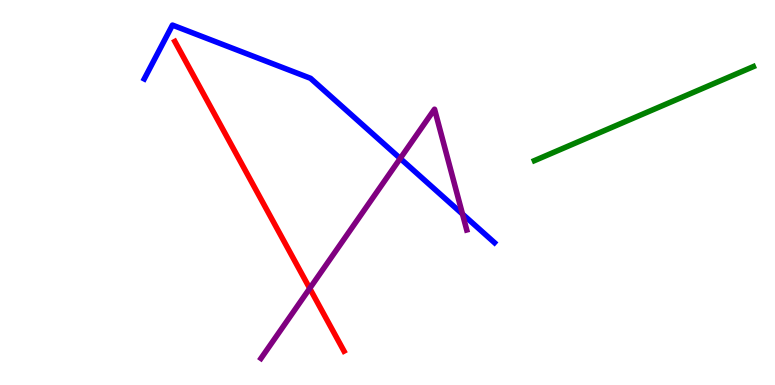[{'lines': ['blue', 'red'], 'intersections': []}, {'lines': ['green', 'red'], 'intersections': []}, {'lines': ['purple', 'red'], 'intersections': [{'x': 4.0, 'y': 2.51}]}, {'lines': ['blue', 'green'], 'intersections': []}, {'lines': ['blue', 'purple'], 'intersections': [{'x': 5.16, 'y': 5.88}, {'x': 5.97, 'y': 4.44}]}, {'lines': ['green', 'purple'], 'intersections': []}]